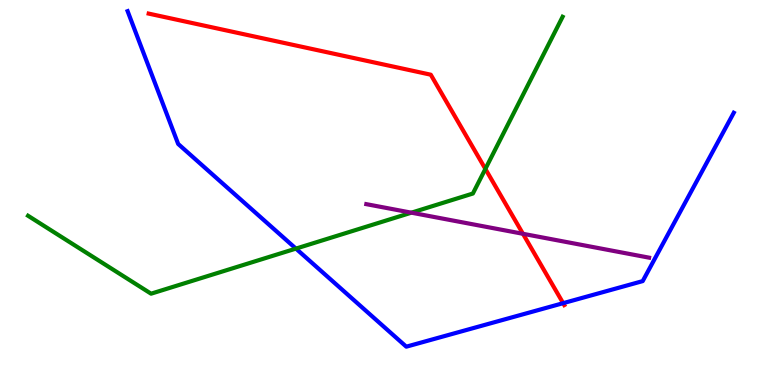[{'lines': ['blue', 'red'], 'intersections': [{'x': 7.27, 'y': 2.13}]}, {'lines': ['green', 'red'], 'intersections': [{'x': 6.26, 'y': 5.61}]}, {'lines': ['purple', 'red'], 'intersections': [{'x': 6.75, 'y': 3.93}]}, {'lines': ['blue', 'green'], 'intersections': [{'x': 3.82, 'y': 3.54}]}, {'lines': ['blue', 'purple'], 'intersections': []}, {'lines': ['green', 'purple'], 'intersections': [{'x': 5.31, 'y': 4.48}]}]